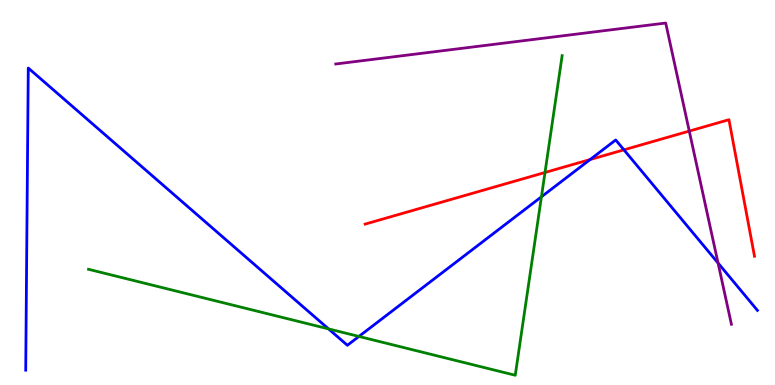[{'lines': ['blue', 'red'], 'intersections': [{'x': 7.61, 'y': 5.86}, {'x': 8.05, 'y': 6.11}]}, {'lines': ['green', 'red'], 'intersections': [{'x': 7.03, 'y': 5.52}]}, {'lines': ['purple', 'red'], 'intersections': [{'x': 8.89, 'y': 6.6}]}, {'lines': ['blue', 'green'], 'intersections': [{'x': 4.24, 'y': 1.46}, {'x': 4.63, 'y': 1.26}, {'x': 6.99, 'y': 4.89}]}, {'lines': ['blue', 'purple'], 'intersections': [{'x': 9.27, 'y': 3.17}]}, {'lines': ['green', 'purple'], 'intersections': []}]